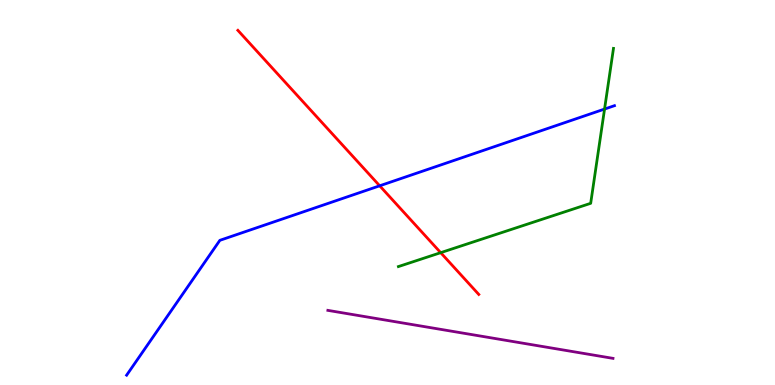[{'lines': ['blue', 'red'], 'intersections': [{'x': 4.9, 'y': 5.17}]}, {'lines': ['green', 'red'], 'intersections': [{'x': 5.69, 'y': 3.44}]}, {'lines': ['purple', 'red'], 'intersections': []}, {'lines': ['blue', 'green'], 'intersections': [{'x': 7.8, 'y': 7.17}]}, {'lines': ['blue', 'purple'], 'intersections': []}, {'lines': ['green', 'purple'], 'intersections': []}]